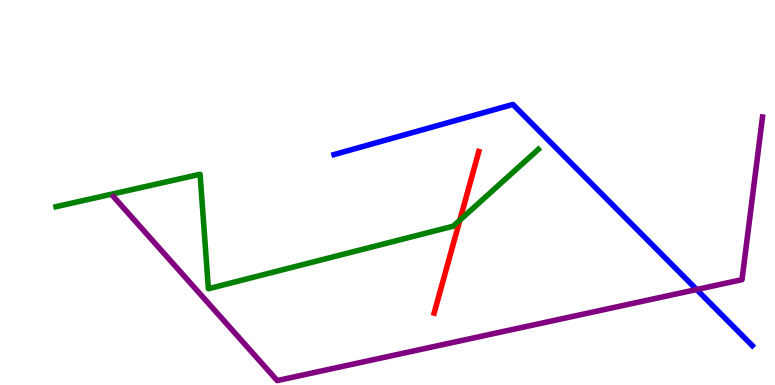[{'lines': ['blue', 'red'], 'intersections': []}, {'lines': ['green', 'red'], 'intersections': [{'x': 5.93, 'y': 4.28}]}, {'lines': ['purple', 'red'], 'intersections': []}, {'lines': ['blue', 'green'], 'intersections': []}, {'lines': ['blue', 'purple'], 'intersections': [{'x': 8.99, 'y': 2.48}]}, {'lines': ['green', 'purple'], 'intersections': []}]